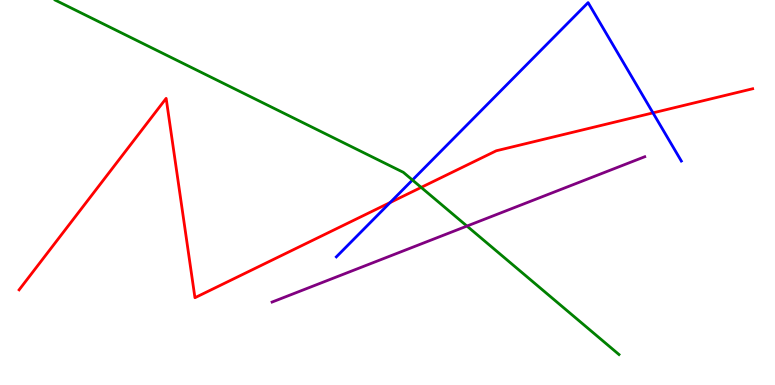[{'lines': ['blue', 'red'], 'intersections': [{'x': 5.03, 'y': 4.74}, {'x': 8.43, 'y': 7.07}]}, {'lines': ['green', 'red'], 'intersections': [{'x': 5.43, 'y': 5.13}]}, {'lines': ['purple', 'red'], 'intersections': []}, {'lines': ['blue', 'green'], 'intersections': [{'x': 5.32, 'y': 5.32}]}, {'lines': ['blue', 'purple'], 'intersections': []}, {'lines': ['green', 'purple'], 'intersections': [{'x': 6.03, 'y': 4.13}]}]